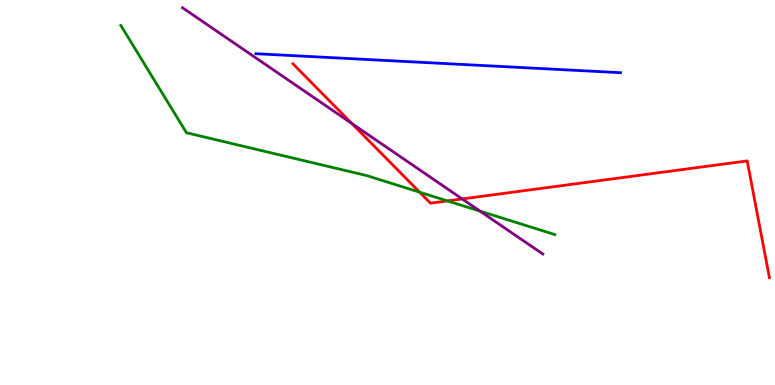[{'lines': ['blue', 'red'], 'intersections': []}, {'lines': ['green', 'red'], 'intersections': [{'x': 5.41, 'y': 5.01}, {'x': 5.77, 'y': 4.78}]}, {'lines': ['purple', 'red'], 'intersections': [{'x': 4.54, 'y': 6.79}, {'x': 5.96, 'y': 4.83}]}, {'lines': ['blue', 'green'], 'intersections': []}, {'lines': ['blue', 'purple'], 'intersections': []}, {'lines': ['green', 'purple'], 'intersections': [{'x': 6.19, 'y': 4.52}]}]